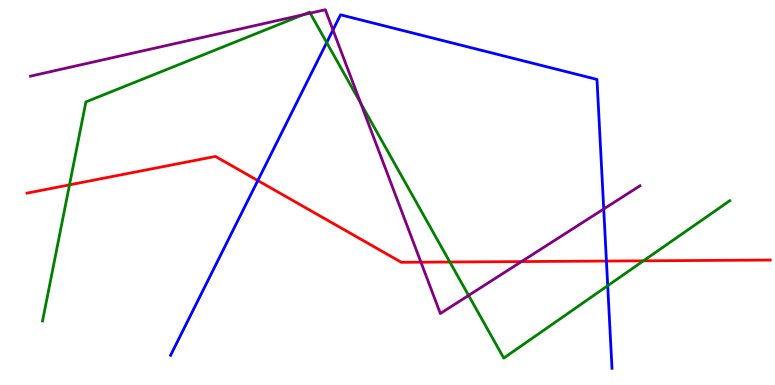[{'lines': ['blue', 'red'], 'intersections': [{'x': 3.33, 'y': 5.31}, {'x': 7.82, 'y': 3.22}]}, {'lines': ['green', 'red'], 'intersections': [{'x': 0.897, 'y': 5.2}, {'x': 5.8, 'y': 3.19}, {'x': 8.3, 'y': 3.23}]}, {'lines': ['purple', 'red'], 'intersections': [{'x': 5.43, 'y': 3.19}, {'x': 6.73, 'y': 3.21}]}, {'lines': ['blue', 'green'], 'intersections': [{'x': 4.22, 'y': 8.89}, {'x': 7.84, 'y': 2.58}]}, {'lines': ['blue', 'purple'], 'intersections': [{'x': 4.3, 'y': 9.22}, {'x': 7.79, 'y': 4.57}]}, {'lines': ['green', 'purple'], 'intersections': [{'x': 3.91, 'y': 9.62}, {'x': 4.0, 'y': 9.66}, {'x': 4.65, 'y': 7.32}, {'x': 6.05, 'y': 2.33}]}]